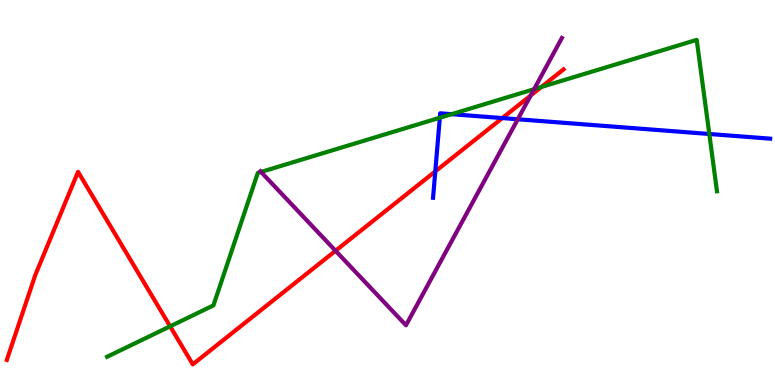[{'lines': ['blue', 'red'], 'intersections': [{'x': 5.62, 'y': 5.55}, {'x': 6.48, 'y': 6.93}]}, {'lines': ['green', 'red'], 'intersections': [{'x': 2.2, 'y': 1.52}, {'x': 6.99, 'y': 7.74}]}, {'lines': ['purple', 'red'], 'intersections': [{'x': 4.33, 'y': 3.49}, {'x': 6.85, 'y': 7.52}]}, {'lines': ['blue', 'green'], 'intersections': [{'x': 5.68, 'y': 6.94}, {'x': 5.83, 'y': 7.03}, {'x': 9.15, 'y': 6.52}]}, {'lines': ['blue', 'purple'], 'intersections': [{'x': 6.68, 'y': 6.9}]}, {'lines': ['green', 'purple'], 'intersections': [{'x': 3.37, 'y': 5.53}, {'x': 6.89, 'y': 7.68}]}]